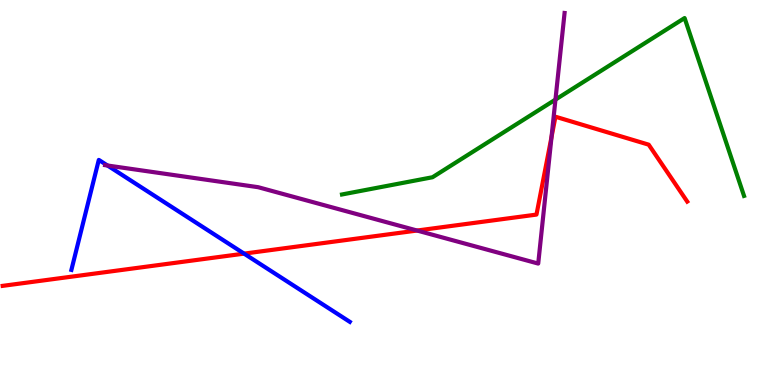[{'lines': ['blue', 'red'], 'intersections': [{'x': 3.15, 'y': 3.41}]}, {'lines': ['green', 'red'], 'intersections': []}, {'lines': ['purple', 'red'], 'intersections': [{'x': 5.38, 'y': 4.01}, {'x': 7.12, 'y': 6.44}]}, {'lines': ['blue', 'green'], 'intersections': []}, {'lines': ['blue', 'purple'], 'intersections': [{'x': 1.39, 'y': 5.7}]}, {'lines': ['green', 'purple'], 'intersections': [{'x': 7.17, 'y': 7.41}]}]